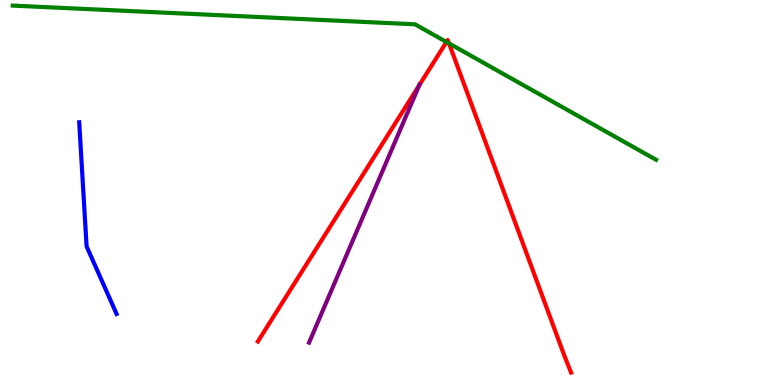[{'lines': ['blue', 'red'], 'intersections': []}, {'lines': ['green', 'red'], 'intersections': [{'x': 5.76, 'y': 8.91}, {'x': 5.79, 'y': 8.87}]}, {'lines': ['purple', 'red'], 'intersections': [{'x': 5.41, 'y': 7.79}]}, {'lines': ['blue', 'green'], 'intersections': []}, {'lines': ['blue', 'purple'], 'intersections': []}, {'lines': ['green', 'purple'], 'intersections': []}]